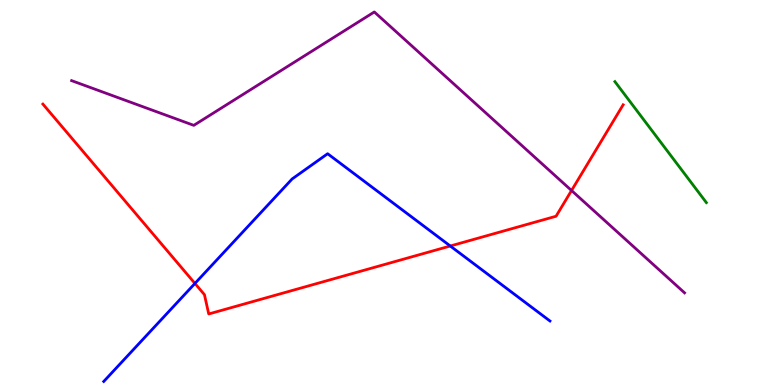[{'lines': ['blue', 'red'], 'intersections': [{'x': 2.52, 'y': 2.64}, {'x': 5.81, 'y': 3.61}]}, {'lines': ['green', 'red'], 'intersections': []}, {'lines': ['purple', 'red'], 'intersections': [{'x': 7.37, 'y': 5.05}]}, {'lines': ['blue', 'green'], 'intersections': []}, {'lines': ['blue', 'purple'], 'intersections': []}, {'lines': ['green', 'purple'], 'intersections': []}]